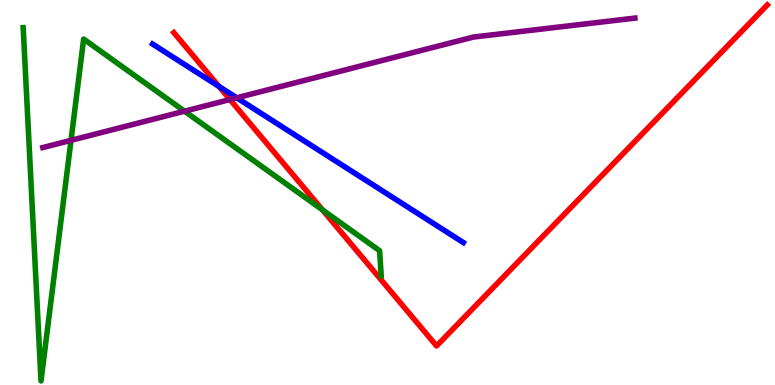[{'lines': ['blue', 'red'], 'intersections': [{'x': 2.83, 'y': 7.75}]}, {'lines': ['green', 'red'], 'intersections': [{'x': 4.16, 'y': 4.55}]}, {'lines': ['purple', 'red'], 'intersections': [{'x': 2.97, 'y': 7.41}]}, {'lines': ['blue', 'green'], 'intersections': []}, {'lines': ['blue', 'purple'], 'intersections': [{'x': 3.05, 'y': 7.46}]}, {'lines': ['green', 'purple'], 'intersections': [{'x': 0.916, 'y': 6.36}, {'x': 2.38, 'y': 7.11}]}]